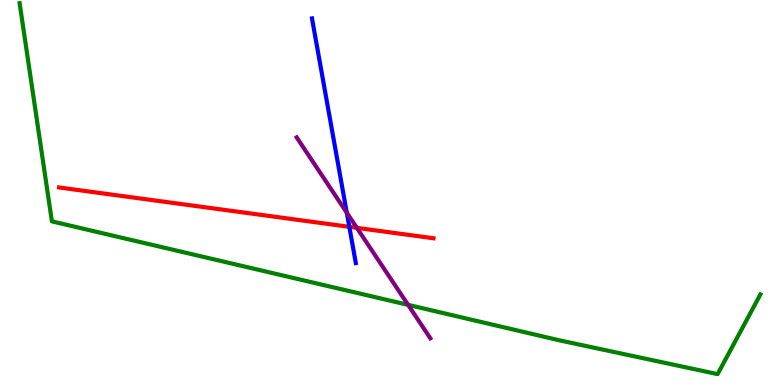[{'lines': ['blue', 'red'], 'intersections': [{'x': 4.51, 'y': 4.11}]}, {'lines': ['green', 'red'], 'intersections': []}, {'lines': ['purple', 'red'], 'intersections': [{'x': 4.6, 'y': 4.08}]}, {'lines': ['blue', 'green'], 'intersections': []}, {'lines': ['blue', 'purple'], 'intersections': [{'x': 4.47, 'y': 4.47}]}, {'lines': ['green', 'purple'], 'intersections': [{'x': 5.27, 'y': 2.08}]}]